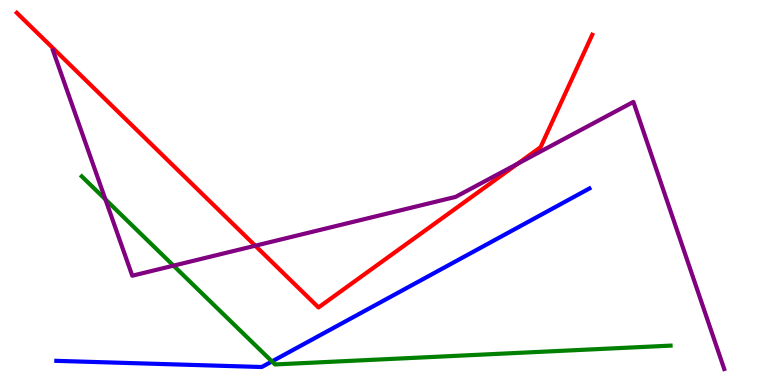[{'lines': ['blue', 'red'], 'intersections': []}, {'lines': ['green', 'red'], 'intersections': []}, {'lines': ['purple', 'red'], 'intersections': [{'x': 3.29, 'y': 3.62}, {'x': 6.68, 'y': 5.75}]}, {'lines': ['blue', 'green'], 'intersections': [{'x': 3.51, 'y': 0.612}]}, {'lines': ['blue', 'purple'], 'intersections': []}, {'lines': ['green', 'purple'], 'intersections': [{'x': 1.36, 'y': 4.82}, {'x': 2.24, 'y': 3.1}]}]